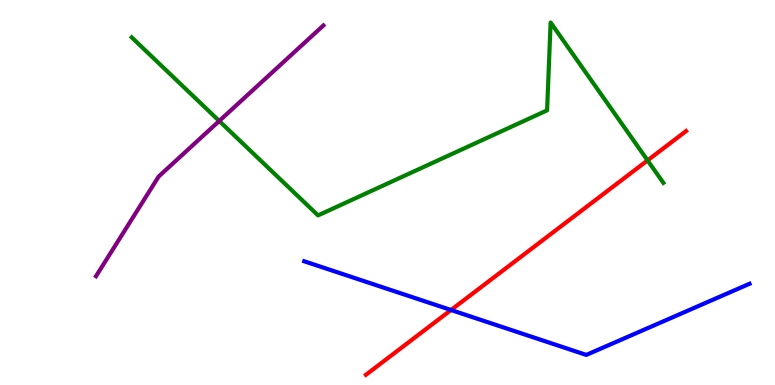[{'lines': ['blue', 'red'], 'intersections': [{'x': 5.82, 'y': 1.95}]}, {'lines': ['green', 'red'], 'intersections': [{'x': 8.36, 'y': 5.83}]}, {'lines': ['purple', 'red'], 'intersections': []}, {'lines': ['blue', 'green'], 'intersections': []}, {'lines': ['blue', 'purple'], 'intersections': []}, {'lines': ['green', 'purple'], 'intersections': [{'x': 2.83, 'y': 6.86}]}]